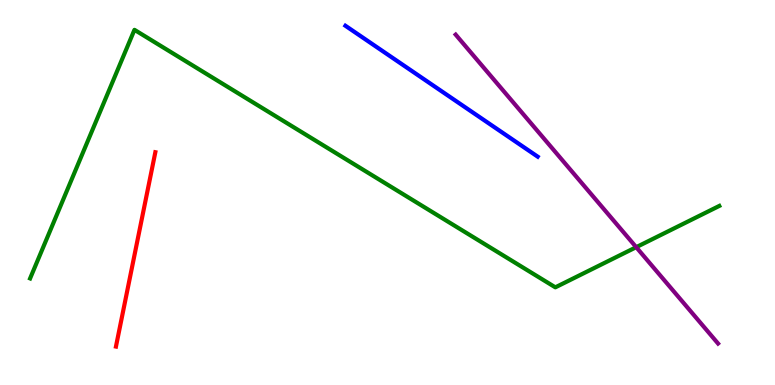[{'lines': ['blue', 'red'], 'intersections': []}, {'lines': ['green', 'red'], 'intersections': []}, {'lines': ['purple', 'red'], 'intersections': []}, {'lines': ['blue', 'green'], 'intersections': []}, {'lines': ['blue', 'purple'], 'intersections': []}, {'lines': ['green', 'purple'], 'intersections': [{'x': 8.21, 'y': 3.58}]}]